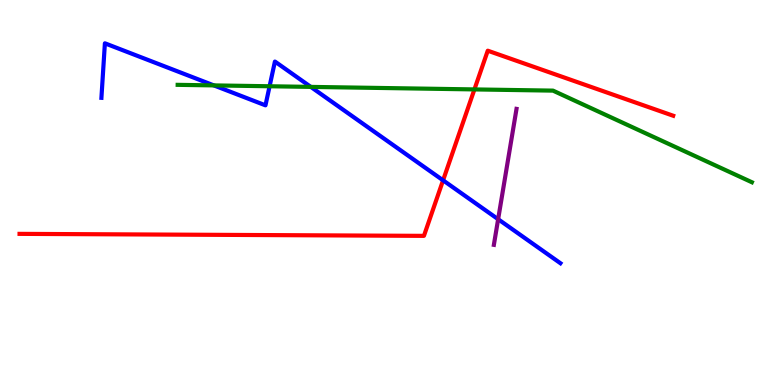[{'lines': ['blue', 'red'], 'intersections': [{'x': 5.72, 'y': 5.32}]}, {'lines': ['green', 'red'], 'intersections': [{'x': 6.12, 'y': 7.68}]}, {'lines': ['purple', 'red'], 'intersections': []}, {'lines': ['blue', 'green'], 'intersections': [{'x': 2.76, 'y': 7.78}, {'x': 3.48, 'y': 7.76}, {'x': 4.01, 'y': 7.74}]}, {'lines': ['blue', 'purple'], 'intersections': [{'x': 6.43, 'y': 4.31}]}, {'lines': ['green', 'purple'], 'intersections': []}]